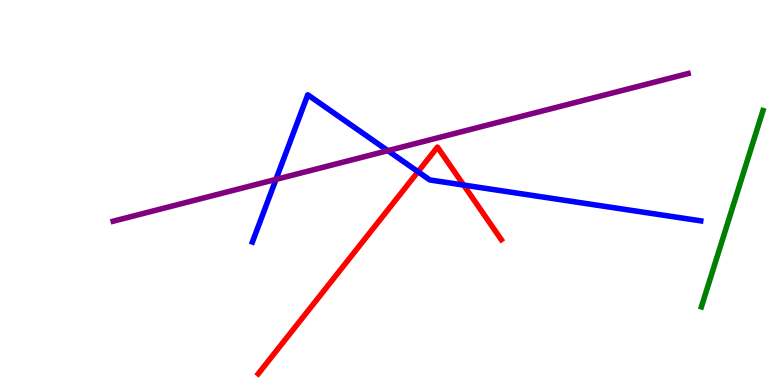[{'lines': ['blue', 'red'], 'intersections': [{'x': 5.39, 'y': 5.54}, {'x': 5.98, 'y': 5.19}]}, {'lines': ['green', 'red'], 'intersections': []}, {'lines': ['purple', 'red'], 'intersections': []}, {'lines': ['blue', 'green'], 'intersections': []}, {'lines': ['blue', 'purple'], 'intersections': [{'x': 3.56, 'y': 5.34}, {'x': 5.0, 'y': 6.09}]}, {'lines': ['green', 'purple'], 'intersections': []}]